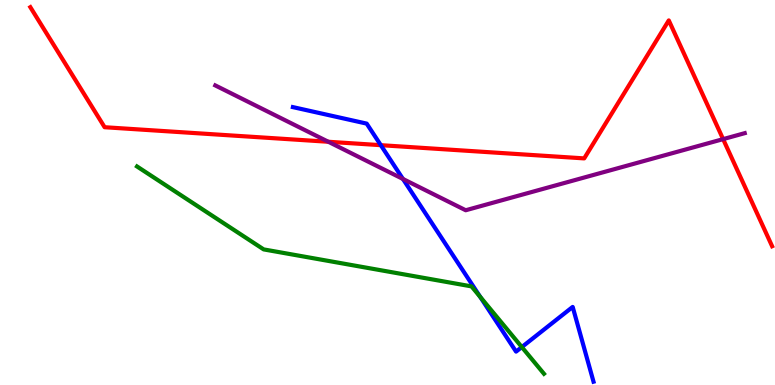[{'lines': ['blue', 'red'], 'intersections': [{'x': 4.91, 'y': 6.23}]}, {'lines': ['green', 'red'], 'intersections': []}, {'lines': ['purple', 'red'], 'intersections': [{'x': 4.24, 'y': 6.32}, {'x': 9.33, 'y': 6.39}]}, {'lines': ['blue', 'green'], 'intersections': [{'x': 6.2, 'y': 2.29}, {'x': 6.73, 'y': 0.985}]}, {'lines': ['blue', 'purple'], 'intersections': [{'x': 5.2, 'y': 5.35}]}, {'lines': ['green', 'purple'], 'intersections': []}]